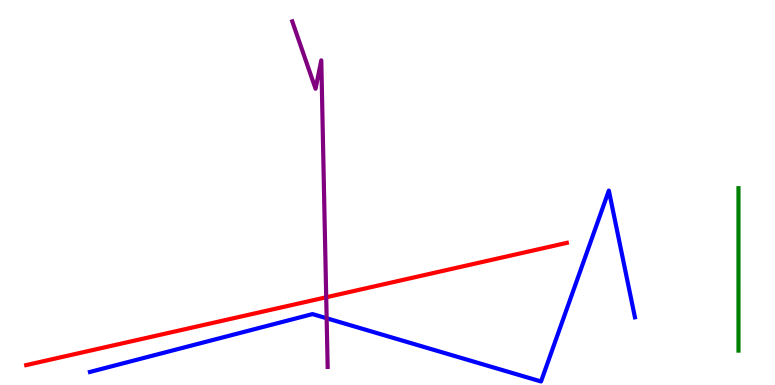[{'lines': ['blue', 'red'], 'intersections': []}, {'lines': ['green', 'red'], 'intersections': []}, {'lines': ['purple', 'red'], 'intersections': [{'x': 4.21, 'y': 2.28}]}, {'lines': ['blue', 'green'], 'intersections': []}, {'lines': ['blue', 'purple'], 'intersections': [{'x': 4.21, 'y': 1.73}]}, {'lines': ['green', 'purple'], 'intersections': []}]